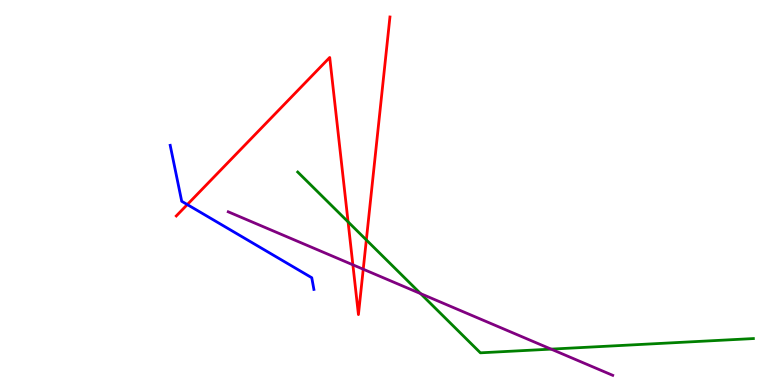[{'lines': ['blue', 'red'], 'intersections': [{'x': 2.42, 'y': 4.69}]}, {'lines': ['green', 'red'], 'intersections': [{'x': 4.49, 'y': 4.24}, {'x': 4.73, 'y': 3.77}]}, {'lines': ['purple', 'red'], 'intersections': [{'x': 4.55, 'y': 3.12}, {'x': 4.69, 'y': 3.01}]}, {'lines': ['blue', 'green'], 'intersections': []}, {'lines': ['blue', 'purple'], 'intersections': []}, {'lines': ['green', 'purple'], 'intersections': [{'x': 5.43, 'y': 2.37}, {'x': 7.11, 'y': 0.932}]}]